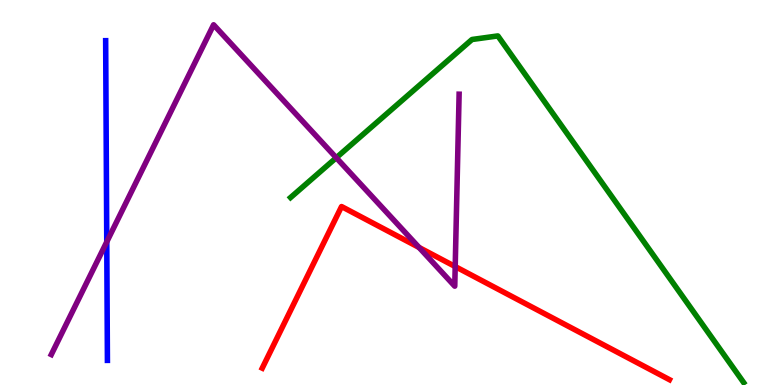[{'lines': ['blue', 'red'], 'intersections': []}, {'lines': ['green', 'red'], 'intersections': []}, {'lines': ['purple', 'red'], 'intersections': [{'x': 5.41, 'y': 3.57}, {'x': 5.87, 'y': 3.08}]}, {'lines': ['blue', 'green'], 'intersections': []}, {'lines': ['blue', 'purple'], 'intersections': [{'x': 1.38, 'y': 3.72}]}, {'lines': ['green', 'purple'], 'intersections': [{'x': 4.34, 'y': 5.9}]}]